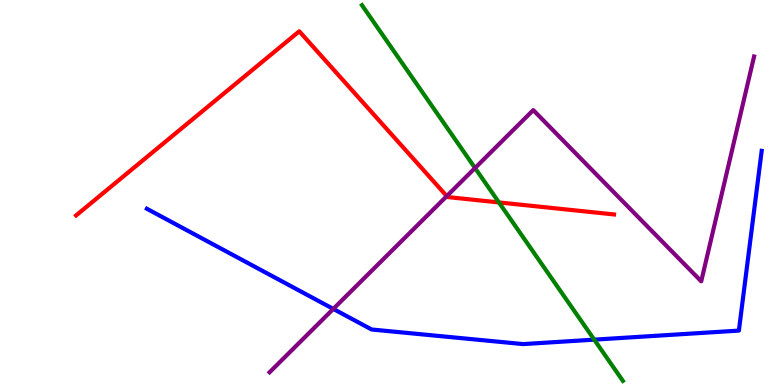[{'lines': ['blue', 'red'], 'intersections': []}, {'lines': ['green', 'red'], 'intersections': [{'x': 6.44, 'y': 4.74}]}, {'lines': ['purple', 'red'], 'intersections': [{'x': 5.76, 'y': 4.91}]}, {'lines': ['blue', 'green'], 'intersections': [{'x': 7.67, 'y': 1.18}]}, {'lines': ['blue', 'purple'], 'intersections': [{'x': 4.3, 'y': 1.98}]}, {'lines': ['green', 'purple'], 'intersections': [{'x': 6.13, 'y': 5.64}]}]